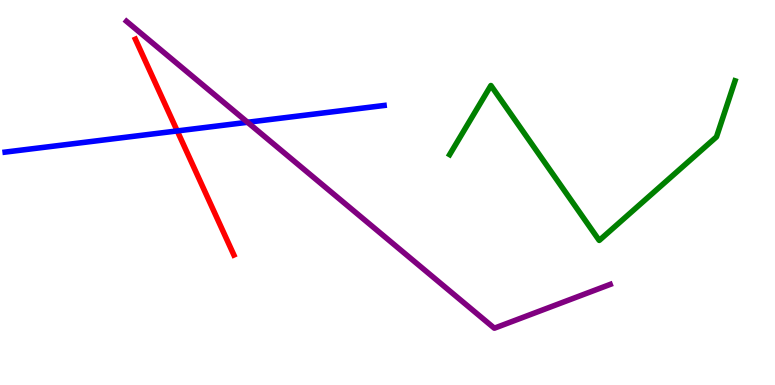[{'lines': ['blue', 'red'], 'intersections': [{'x': 2.29, 'y': 6.6}]}, {'lines': ['green', 'red'], 'intersections': []}, {'lines': ['purple', 'red'], 'intersections': []}, {'lines': ['blue', 'green'], 'intersections': []}, {'lines': ['blue', 'purple'], 'intersections': [{'x': 3.19, 'y': 6.82}]}, {'lines': ['green', 'purple'], 'intersections': []}]